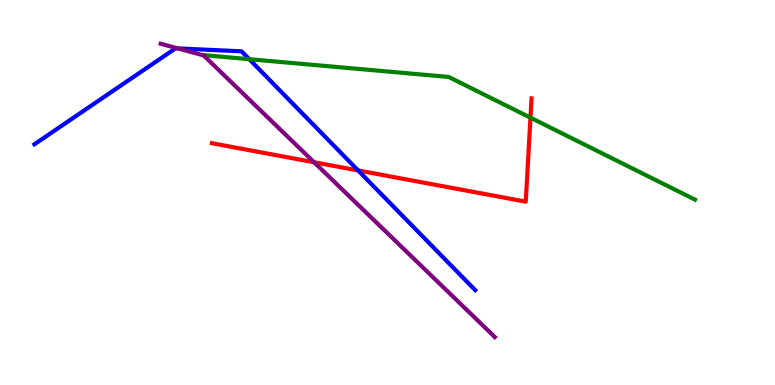[{'lines': ['blue', 'red'], 'intersections': [{'x': 4.62, 'y': 5.57}]}, {'lines': ['green', 'red'], 'intersections': [{'x': 6.84, 'y': 6.94}]}, {'lines': ['purple', 'red'], 'intersections': [{'x': 4.05, 'y': 5.79}]}, {'lines': ['blue', 'green'], 'intersections': [{'x': 3.22, 'y': 8.46}]}, {'lines': ['blue', 'purple'], 'intersections': [{'x': 2.29, 'y': 8.74}]}, {'lines': ['green', 'purple'], 'intersections': []}]